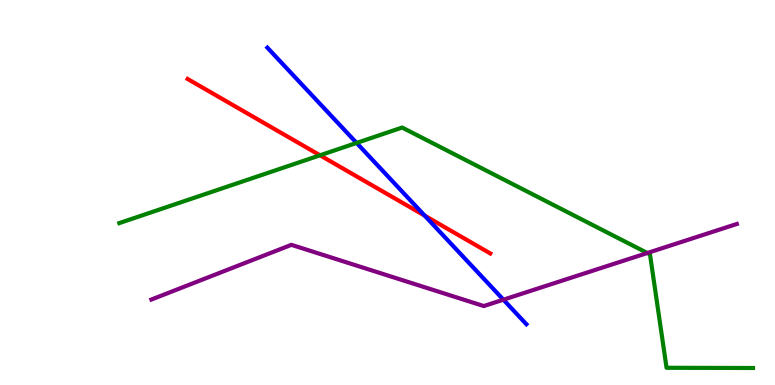[{'lines': ['blue', 'red'], 'intersections': [{'x': 5.48, 'y': 4.4}]}, {'lines': ['green', 'red'], 'intersections': [{'x': 4.13, 'y': 5.97}]}, {'lines': ['purple', 'red'], 'intersections': []}, {'lines': ['blue', 'green'], 'intersections': [{'x': 4.6, 'y': 6.29}]}, {'lines': ['blue', 'purple'], 'intersections': [{'x': 6.5, 'y': 2.22}]}, {'lines': ['green', 'purple'], 'intersections': [{'x': 8.35, 'y': 3.43}]}]